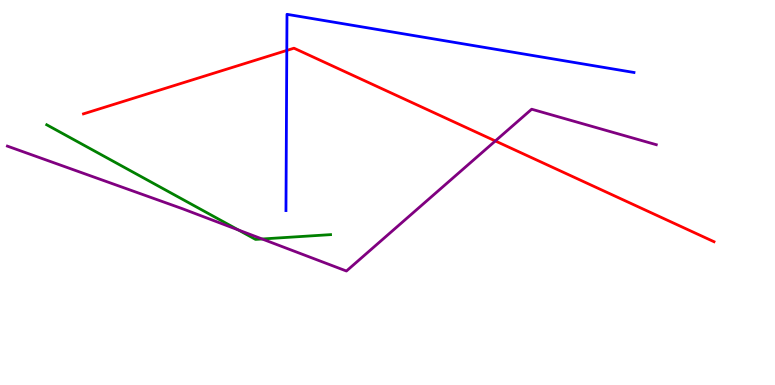[{'lines': ['blue', 'red'], 'intersections': [{'x': 3.7, 'y': 8.69}]}, {'lines': ['green', 'red'], 'intersections': []}, {'lines': ['purple', 'red'], 'intersections': [{'x': 6.39, 'y': 6.34}]}, {'lines': ['blue', 'green'], 'intersections': []}, {'lines': ['blue', 'purple'], 'intersections': []}, {'lines': ['green', 'purple'], 'intersections': [{'x': 3.08, 'y': 4.03}, {'x': 3.38, 'y': 3.79}]}]